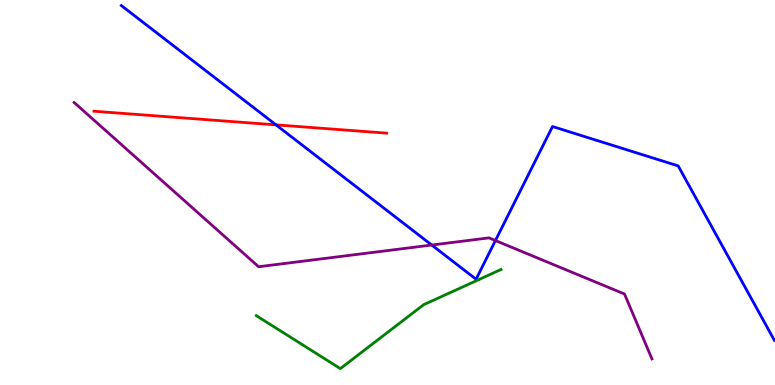[{'lines': ['blue', 'red'], 'intersections': [{'x': 3.56, 'y': 6.76}]}, {'lines': ['green', 'red'], 'intersections': []}, {'lines': ['purple', 'red'], 'intersections': []}, {'lines': ['blue', 'green'], 'intersections': []}, {'lines': ['blue', 'purple'], 'intersections': [{'x': 5.57, 'y': 3.64}, {'x': 6.39, 'y': 3.75}]}, {'lines': ['green', 'purple'], 'intersections': []}]